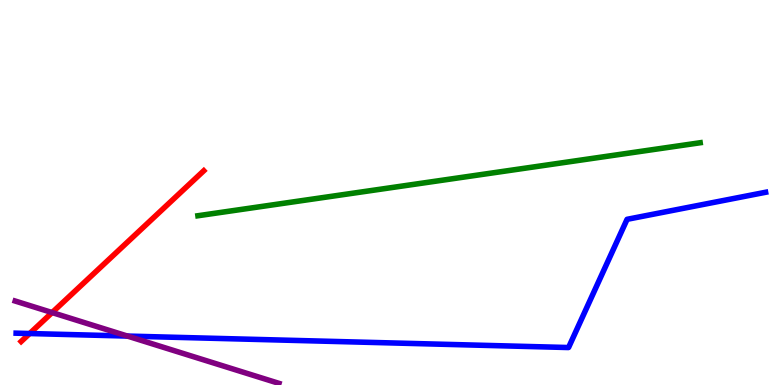[{'lines': ['blue', 'red'], 'intersections': [{'x': 0.383, 'y': 1.34}]}, {'lines': ['green', 'red'], 'intersections': []}, {'lines': ['purple', 'red'], 'intersections': [{'x': 0.672, 'y': 1.88}]}, {'lines': ['blue', 'green'], 'intersections': []}, {'lines': ['blue', 'purple'], 'intersections': [{'x': 1.64, 'y': 1.27}]}, {'lines': ['green', 'purple'], 'intersections': []}]